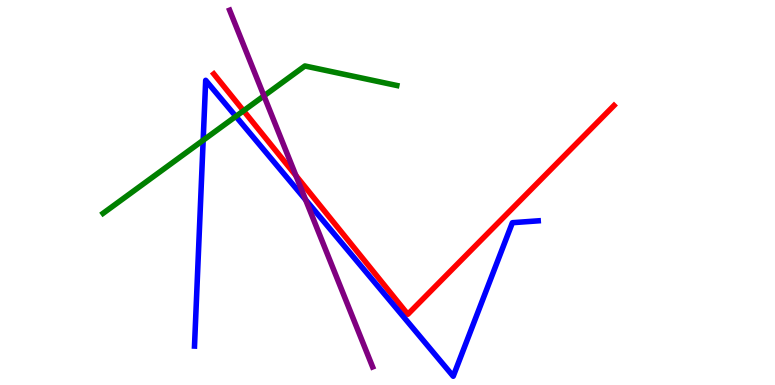[{'lines': ['blue', 'red'], 'intersections': []}, {'lines': ['green', 'red'], 'intersections': [{'x': 3.14, 'y': 7.12}]}, {'lines': ['purple', 'red'], 'intersections': [{'x': 3.82, 'y': 5.44}]}, {'lines': ['blue', 'green'], 'intersections': [{'x': 2.62, 'y': 6.36}, {'x': 3.04, 'y': 6.98}]}, {'lines': ['blue', 'purple'], 'intersections': [{'x': 3.94, 'y': 4.81}]}, {'lines': ['green', 'purple'], 'intersections': [{'x': 3.41, 'y': 7.51}]}]